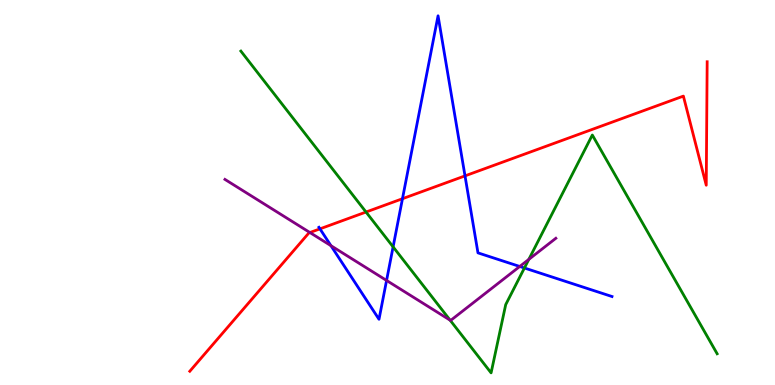[{'lines': ['blue', 'red'], 'intersections': [{'x': 4.13, 'y': 4.06}, {'x': 5.19, 'y': 4.84}, {'x': 6.0, 'y': 5.43}]}, {'lines': ['green', 'red'], 'intersections': [{'x': 4.72, 'y': 4.49}]}, {'lines': ['purple', 'red'], 'intersections': [{'x': 4.0, 'y': 3.96}]}, {'lines': ['blue', 'green'], 'intersections': [{'x': 5.07, 'y': 3.59}, {'x': 6.77, 'y': 3.04}]}, {'lines': ['blue', 'purple'], 'intersections': [{'x': 4.27, 'y': 3.62}, {'x': 4.99, 'y': 2.72}, {'x': 6.71, 'y': 3.08}]}, {'lines': ['green', 'purple'], 'intersections': [{'x': 5.81, 'y': 1.68}, {'x': 6.82, 'y': 3.26}]}]